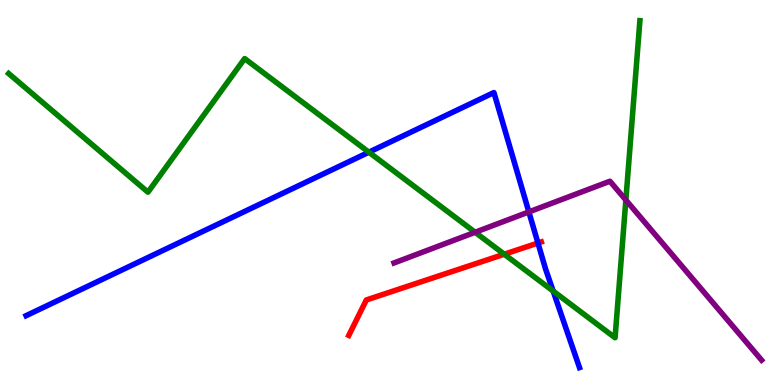[{'lines': ['blue', 'red'], 'intersections': [{'x': 6.94, 'y': 3.69}]}, {'lines': ['green', 'red'], 'intersections': [{'x': 6.51, 'y': 3.4}]}, {'lines': ['purple', 'red'], 'intersections': []}, {'lines': ['blue', 'green'], 'intersections': [{'x': 4.76, 'y': 6.05}, {'x': 7.14, 'y': 2.44}]}, {'lines': ['blue', 'purple'], 'intersections': [{'x': 6.82, 'y': 4.5}]}, {'lines': ['green', 'purple'], 'intersections': [{'x': 6.13, 'y': 3.97}, {'x': 8.08, 'y': 4.8}]}]